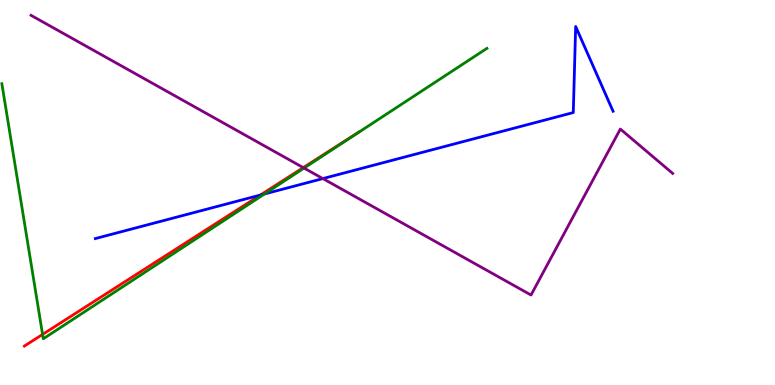[{'lines': ['blue', 'red'], 'intersections': [{'x': 3.36, 'y': 4.93}]}, {'lines': ['green', 'red'], 'intersections': [{'x': 0.549, 'y': 1.31}]}, {'lines': ['purple', 'red'], 'intersections': [{'x': 3.91, 'y': 5.65}]}, {'lines': ['blue', 'green'], 'intersections': [{'x': 3.41, 'y': 4.96}]}, {'lines': ['blue', 'purple'], 'intersections': [{'x': 4.17, 'y': 5.36}]}, {'lines': ['green', 'purple'], 'intersections': [{'x': 3.92, 'y': 5.63}]}]